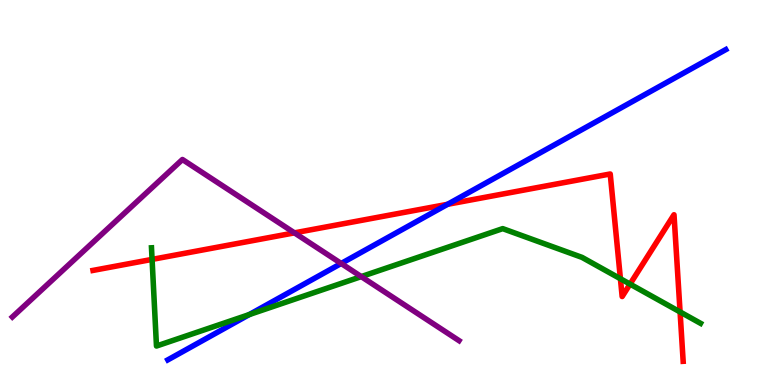[{'lines': ['blue', 'red'], 'intersections': [{'x': 5.78, 'y': 4.69}]}, {'lines': ['green', 'red'], 'intersections': [{'x': 1.96, 'y': 3.26}, {'x': 8.01, 'y': 2.76}, {'x': 8.13, 'y': 2.62}, {'x': 8.78, 'y': 1.9}]}, {'lines': ['purple', 'red'], 'intersections': [{'x': 3.8, 'y': 3.95}]}, {'lines': ['blue', 'green'], 'intersections': [{'x': 3.22, 'y': 1.83}]}, {'lines': ['blue', 'purple'], 'intersections': [{'x': 4.4, 'y': 3.16}]}, {'lines': ['green', 'purple'], 'intersections': [{'x': 4.66, 'y': 2.82}]}]